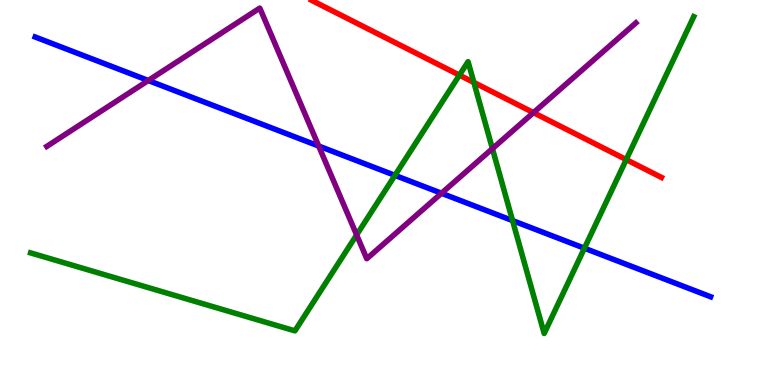[{'lines': ['blue', 'red'], 'intersections': []}, {'lines': ['green', 'red'], 'intersections': [{'x': 5.93, 'y': 8.05}, {'x': 6.11, 'y': 7.86}, {'x': 8.08, 'y': 5.85}]}, {'lines': ['purple', 'red'], 'intersections': [{'x': 6.88, 'y': 7.07}]}, {'lines': ['blue', 'green'], 'intersections': [{'x': 5.1, 'y': 5.45}, {'x': 6.61, 'y': 4.27}, {'x': 7.54, 'y': 3.55}]}, {'lines': ['blue', 'purple'], 'intersections': [{'x': 1.91, 'y': 7.91}, {'x': 4.11, 'y': 6.21}, {'x': 5.7, 'y': 4.98}]}, {'lines': ['green', 'purple'], 'intersections': [{'x': 4.6, 'y': 3.9}, {'x': 6.35, 'y': 6.14}]}]